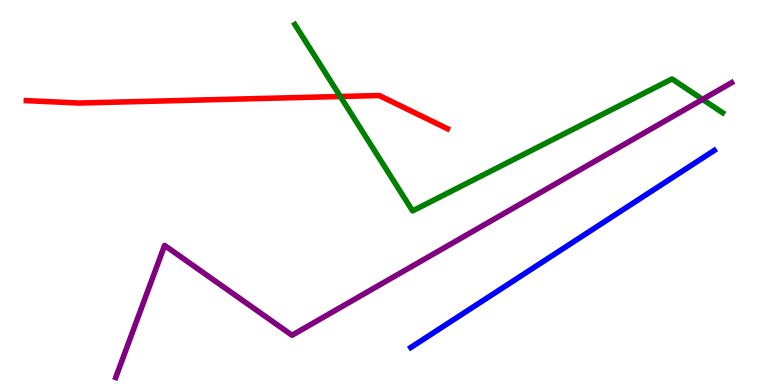[{'lines': ['blue', 'red'], 'intersections': []}, {'lines': ['green', 'red'], 'intersections': [{'x': 4.39, 'y': 7.49}]}, {'lines': ['purple', 'red'], 'intersections': []}, {'lines': ['blue', 'green'], 'intersections': []}, {'lines': ['blue', 'purple'], 'intersections': []}, {'lines': ['green', 'purple'], 'intersections': [{'x': 9.07, 'y': 7.42}]}]